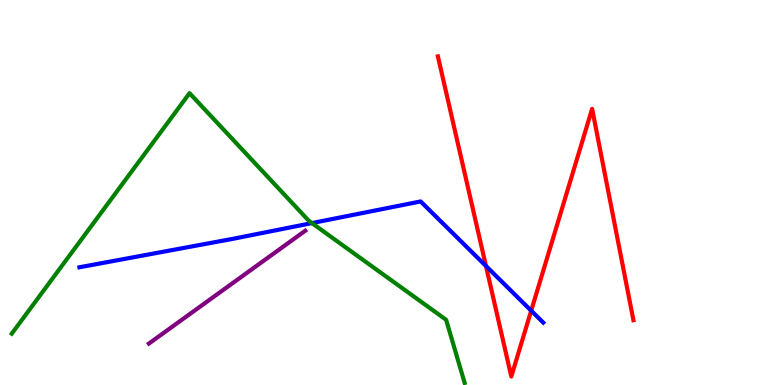[{'lines': ['blue', 'red'], 'intersections': [{'x': 6.27, 'y': 3.09}, {'x': 6.85, 'y': 1.93}]}, {'lines': ['green', 'red'], 'intersections': []}, {'lines': ['purple', 'red'], 'intersections': []}, {'lines': ['blue', 'green'], 'intersections': [{'x': 4.02, 'y': 4.21}]}, {'lines': ['blue', 'purple'], 'intersections': []}, {'lines': ['green', 'purple'], 'intersections': []}]